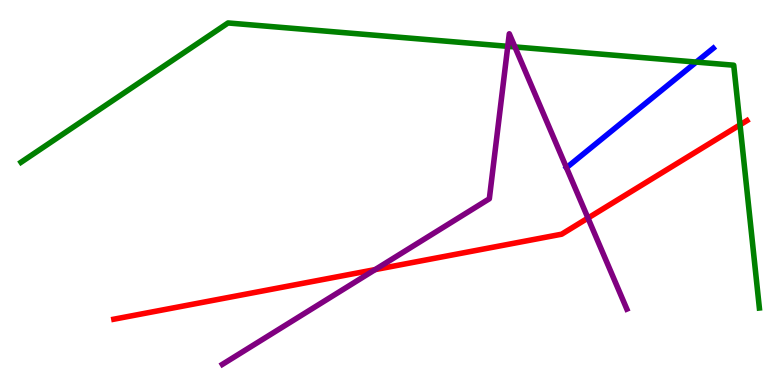[{'lines': ['blue', 'red'], 'intersections': []}, {'lines': ['green', 'red'], 'intersections': [{'x': 9.55, 'y': 6.76}]}, {'lines': ['purple', 'red'], 'intersections': [{'x': 4.84, 'y': 3.0}, {'x': 7.59, 'y': 4.34}]}, {'lines': ['blue', 'green'], 'intersections': [{'x': 8.98, 'y': 8.39}]}, {'lines': ['blue', 'purple'], 'intersections': [{'x': 7.31, 'y': 5.64}]}, {'lines': ['green', 'purple'], 'intersections': [{'x': 6.55, 'y': 8.8}, {'x': 6.64, 'y': 8.78}]}]